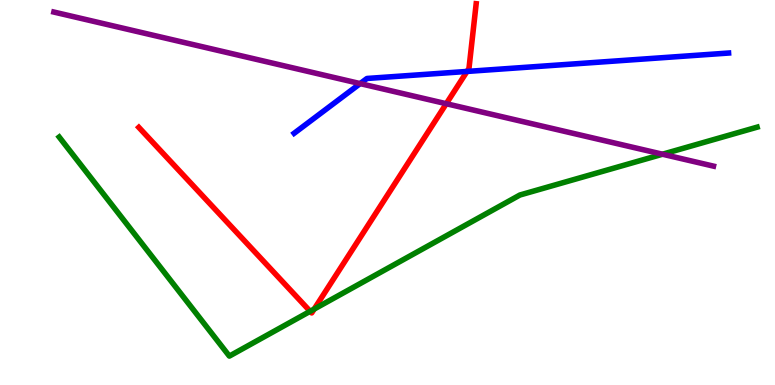[{'lines': ['blue', 'red'], 'intersections': [{'x': 6.03, 'y': 8.14}]}, {'lines': ['green', 'red'], 'intersections': [{'x': 4.0, 'y': 1.91}, {'x': 4.05, 'y': 1.97}]}, {'lines': ['purple', 'red'], 'intersections': [{'x': 5.76, 'y': 7.31}]}, {'lines': ['blue', 'green'], 'intersections': []}, {'lines': ['blue', 'purple'], 'intersections': [{'x': 4.65, 'y': 7.83}]}, {'lines': ['green', 'purple'], 'intersections': [{'x': 8.55, 'y': 5.99}]}]